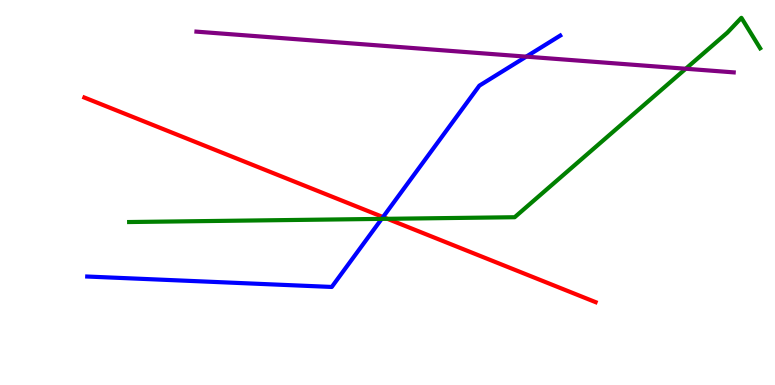[{'lines': ['blue', 'red'], 'intersections': [{'x': 4.94, 'y': 4.36}]}, {'lines': ['green', 'red'], 'intersections': [{'x': 5.0, 'y': 4.32}]}, {'lines': ['purple', 'red'], 'intersections': []}, {'lines': ['blue', 'green'], 'intersections': [{'x': 4.92, 'y': 4.31}]}, {'lines': ['blue', 'purple'], 'intersections': [{'x': 6.79, 'y': 8.53}]}, {'lines': ['green', 'purple'], 'intersections': [{'x': 8.85, 'y': 8.21}]}]